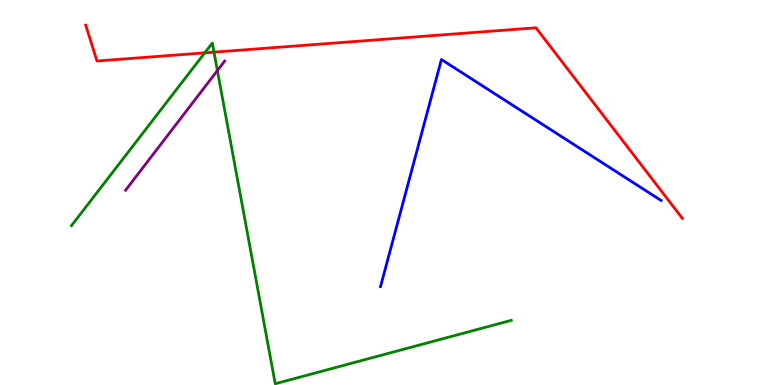[{'lines': ['blue', 'red'], 'intersections': []}, {'lines': ['green', 'red'], 'intersections': [{'x': 2.64, 'y': 8.63}, {'x': 2.76, 'y': 8.65}]}, {'lines': ['purple', 'red'], 'intersections': []}, {'lines': ['blue', 'green'], 'intersections': []}, {'lines': ['blue', 'purple'], 'intersections': []}, {'lines': ['green', 'purple'], 'intersections': [{'x': 2.8, 'y': 8.17}]}]